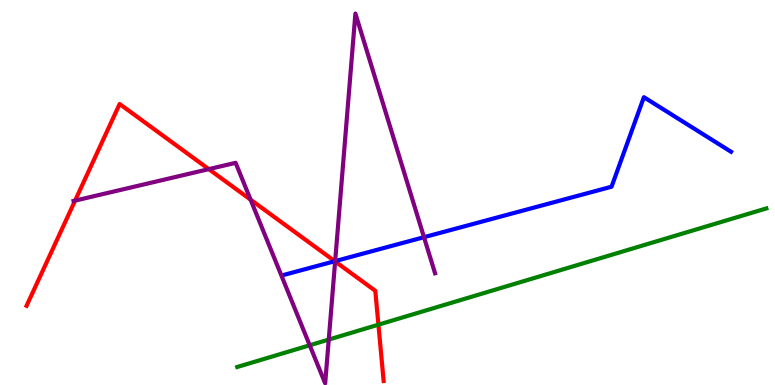[{'lines': ['blue', 'red'], 'intersections': [{'x': 4.32, 'y': 3.22}]}, {'lines': ['green', 'red'], 'intersections': [{'x': 4.88, 'y': 1.57}]}, {'lines': ['purple', 'red'], 'intersections': [{'x': 0.969, 'y': 4.79}, {'x': 2.69, 'y': 5.61}, {'x': 3.23, 'y': 4.81}, {'x': 4.32, 'y': 3.21}]}, {'lines': ['blue', 'green'], 'intersections': []}, {'lines': ['blue', 'purple'], 'intersections': [{'x': 4.32, 'y': 3.22}, {'x': 5.47, 'y': 3.84}]}, {'lines': ['green', 'purple'], 'intersections': [{'x': 4.0, 'y': 1.03}, {'x': 4.24, 'y': 1.18}]}]